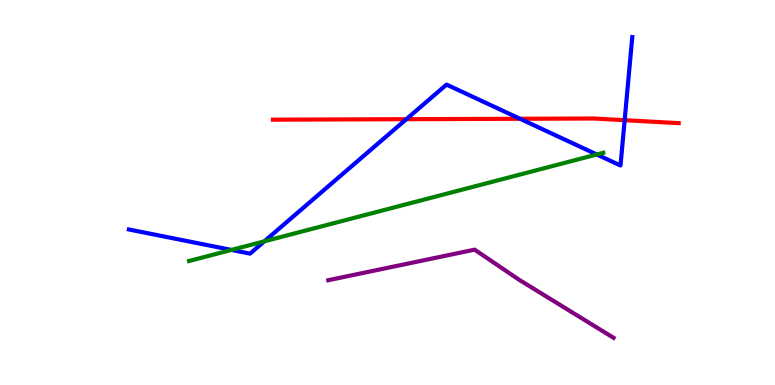[{'lines': ['blue', 'red'], 'intersections': [{'x': 5.24, 'y': 6.9}, {'x': 6.71, 'y': 6.91}, {'x': 8.06, 'y': 6.88}]}, {'lines': ['green', 'red'], 'intersections': []}, {'lines': ['purple', 'red'], 'intersections': []}, {'lines': ['blue', 'green'], 'intersections': [{'x': 2.99, 'y': 3.51}, {'x': 3.41, 'y': 3.73}, {'x': 7.7, 'y': 5.99}]}, {'lines': ['blue', 'purple'], 'intersections': []}, {'lines': ['green', 'purple'], 'intersections': []}]